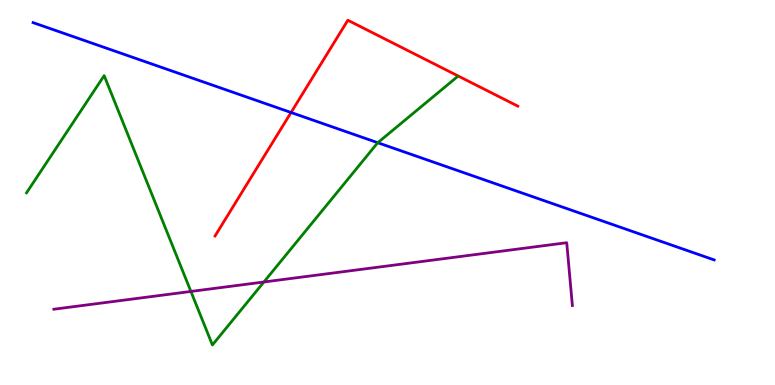[{'lines': ['blue', 'red'], 'intersections': [{'x': 3.76, 'y': 7.08}]}, {'lines': ['green', 'red'], 'intersections': []}, {'lines': ['purple', 'red'], 'intersections': []}, {'lines': ['blue', 'green'], 'intersections': [{'x': 4.87, 'y': 6.29}]}, {'lines': ['blue', 'purple'], 'intersections': []}, {'lines': ['green', 'purple'], 'intersections': [{'x': 2.46, 'y': 2.43}, {'x': 3.41, 'y': 2.68}]}]